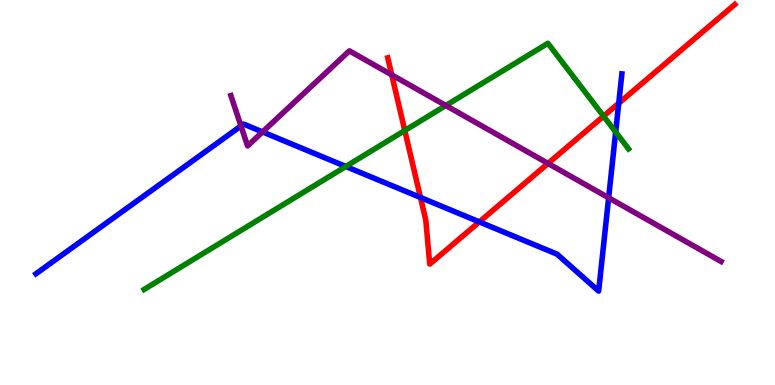[{'lines': ['blue', 'red'], 'intersections': [{'x': 5.43, 'y': 4.87}, {'x': 6.18, 'y': 4.24}, {'x': 7.98, 'y': 7.32}]}, {'lines': ['green', 'red'], 'intersections': [{'x': 5.22, 'y': 6.61}, {'x': 7.79, 'y': 6.98}]}, {'lines': ['purple', 'red'], 'intersections': [{'x': 5.05, 'y': 8.06}, {'x': 7.07, 'y': 5.76}]}, {'lines': ['blue', 'green'], 'intersections': [{'x': 4.46, 'y': 5.68}, {'x': 7.94, 'y': 6.57}]}, {'lines': ['blue', 'purple'], 'intersections': [{'x': 3.11, 'y': 6.73}, {'x': 3.39, 'y': 6.57}, {'x': 7.85, 'y': 4.86}]}, {'lines': ['green', 'purple'], 'intersections': [{'x': 5.75, 'y': 7.26}]}]